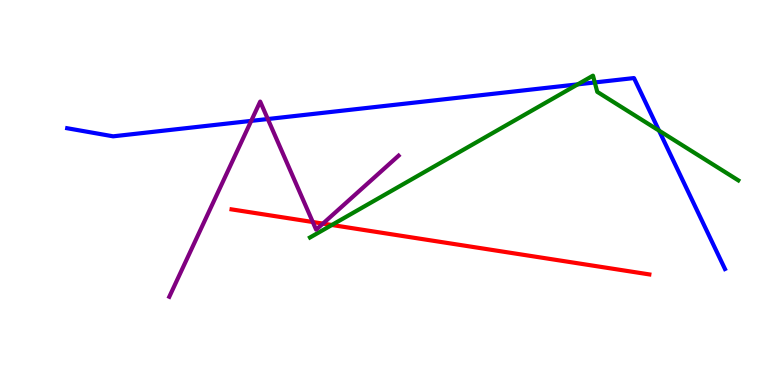[{'lines': ['blue', 'red'], 'intersections': []}, {'lines': ['green', 'red'], 'intersections': [{'x': 4.28, 'y': 4.16}]}, {'lines': ['purple', 'red'], 'intersections': [{'x': 4.04, 'y': 4.23}, {'x': 4.17, 'y': 4.19}]}, {'lines': ['blue', 'green'], 'intersections': [{'x': 7.45, 'y': 7.81}, {'x': 7.67, 'y': 7.86}, {'x': 8.5, 'y': 6.61}]}, {'lines': ['blue', 'purple'], 'intersections': [{'x': 3.24, 'y': 6.86}, {'x': 3.46, 'y': 6.91}]}, {'lines': ['green', 'purple'], 'intersections': []}]